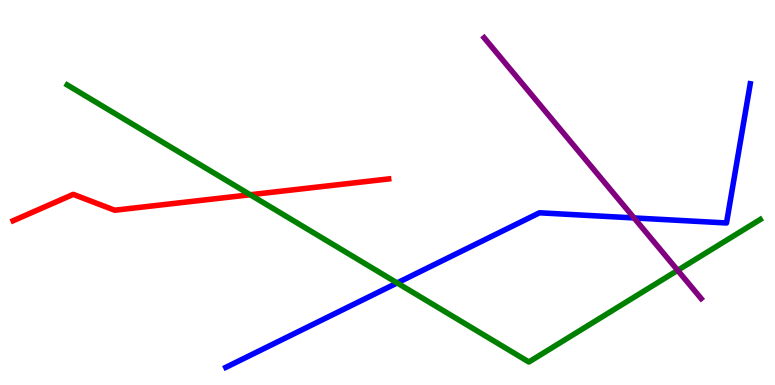[{'lines': ['blue', 'red'], 'intersections': []}, {'lines': ['green', 'red'], 'intersections': [{'x': 3.23, 'y': 4.94}]}, {'lines': ['purple', 'red'], 'intersections': []}, {'lines': ['blue', 'green'], 'intersections': [{'x': 5.12, 'y': 2.65}]}, {'lines': ['blue', 'purple'], 'intersections': [{'x': 8.18, 'y': 4.34}]}, {'lines': ['green', 'purple'], 'intersections': [{'x': 8.74, 'y': 2.98}]}]